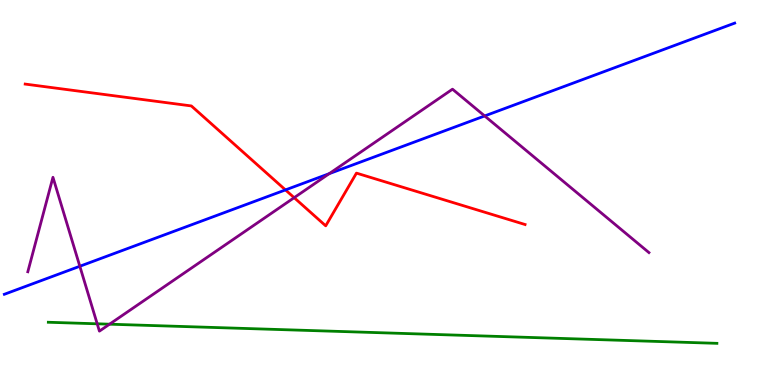[{'lines': ['blue', 'red'], 'intersections': [{'x': 3.68, 'y': 5.07}]}, {'lines': ['green', 'red'], 'intersections': []}, {'lines': ['purple', 'red'], 'intersections': [{'x': 3.8, 'y': 4.87}]}, {'lines': ['blue', 'green'], 'intersections': []}, {'lines': ['blue', 'purple'], 'intersections': [{'x': 1.03, 'y': 3.08}, {'x': 4.25, 'y': 5.49}, {'x': 6.25, 'y': 6.99}]}, {'lines': ['green', 'purple'], 'intersections': [{'x': 1.25, 'y': 1.59}, {'x': 1.41, 'y': 1.58}]}]